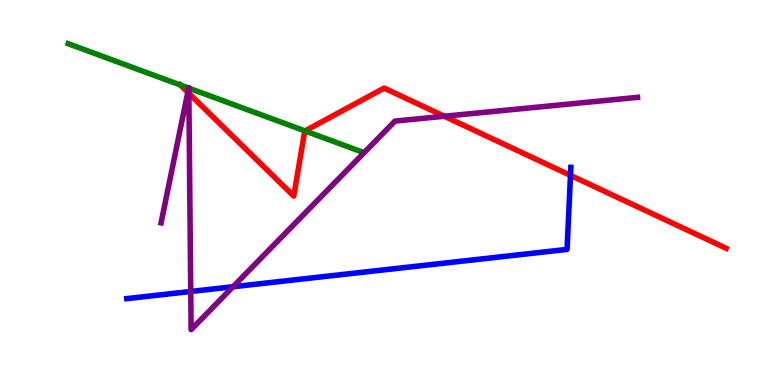[{'lines': ['blue', 'red'], 'intersections': [{'x': 7.36, 'y': 5.44}]}, {'lines': ['green', 'red'], 'intersections': [{'x': 2.33, 'y': 7.79}, {'x': 3.94, 'y': 6.6}]}, {'lines': ['purple', 'red'], 'intersections': [{'x': 2.42, 'y': 7.6}, {'x': 2.44, 'y': 7.58}, {'x': 5.73, 'y': 6.98}]}, {'lines': ['blue', 'green'], 'intersections': []}, {'lines': ['blue', 'purple'], 'intersections': [{'x': 2.46, 'y': 2.43}, {'x': 3.01, 'y': 2.55}]}, {'lines': ['green', 'purple'], 'intersections': [{'x': 2.43, 'y': 7.71}, {'x': 2.44, 'y': 7.71}]}]